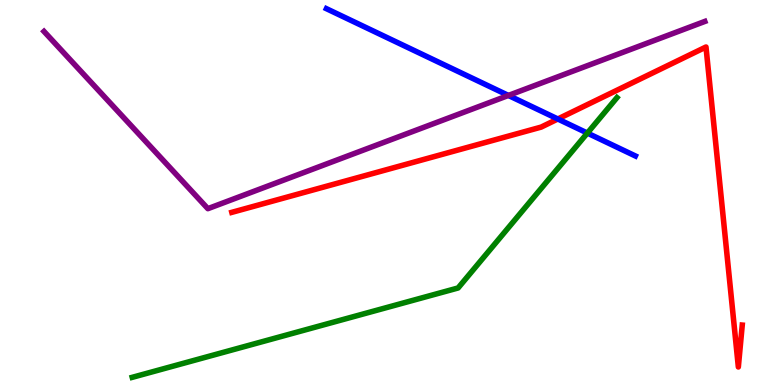[{'lines': ['blue', 'red'], 'intersections': [{'x': 7.2, 'y': 6.91}]}, {'lines': ['green', 'red'], 'intersections': []}, {'lines': ['purple', 'red'], 'intersections': []}, {'lines': ['blue', 'green'], 'intersections': [{'x': 7.58, 'y': 6.54}]}, {'lines': ['blue', 'purple'], 'intersections': [{'x': 6.56, 'y': 7.52}]}, {'lines': ['green', 'purple'], 'intersections': []}]